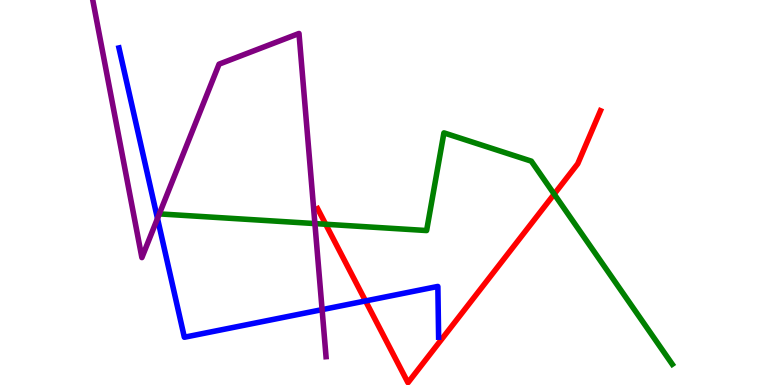[{'lines': ['blue', 'red'], 'intersections': [{'x': 4.72, 'y': 2.18}]}, {'lines': ['green', 'red'], 'intersections': [{'x': 4.2, 'y': 4.18}, {'x': 7.15, 'y': 4.96}]}, {'lines': ['purple', 'red'], 'intersections': []}, {'lines': ['blue', 'green'], 'intersections': []}, {'lines': ['blue', 'purple'], 'intersections': [{'x': 2.03, 'y': 4.33}, {'x': 4.16, 'y': 1.96}]}, {'lines': ['green', 'purple'], 'intersections': [{'x': 4.06, 'y': 4.19}]}]